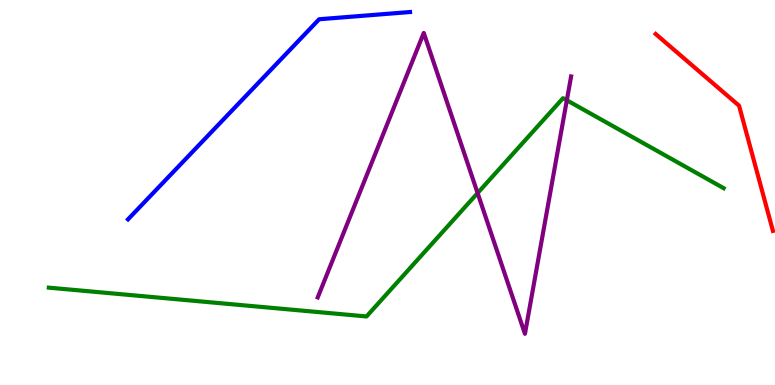[{'lines': ['blue', 'red'], 'intersections': []}, {'lines': ['green', 'red'], 'intersections': []}, {'lines': ['purple', 'red'], 'intersections': []}, {'lines': ['blue', 'green'], 'intersections': []}, {'lines': ['blue', 'purple'], 'intersections': []}, {'lines': ['green', 'purple'], 'intersections': [{'x': 6.16, 'y': 4.99}, {'x': 7.31, 'y': 7.4}]}]